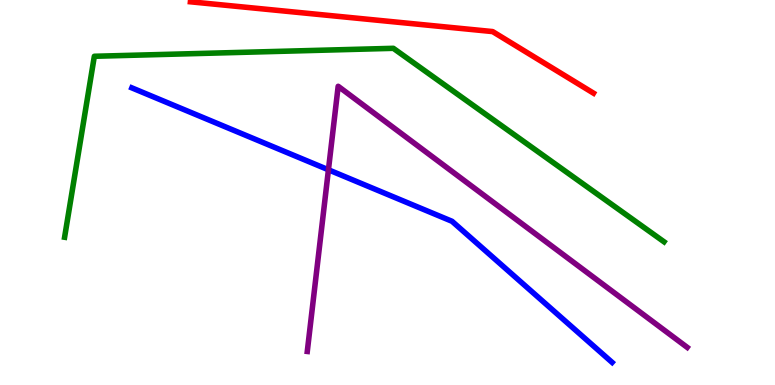[{'lines': ['blue', 'red'], 'intersections': []}, {'lines': ['green', 'red'], 'intersections': []}, {'lines': ['purple', 'red'], 'intersections': []}, {'lines': ['blue', 'green'], 'intersections': []}, {'lines': ['blue', 'purple'], 'intersections': [{'x': 4.24, 'y': 5.59}]}, {'lines': ['green', 'purple'], 'intersections': []}]